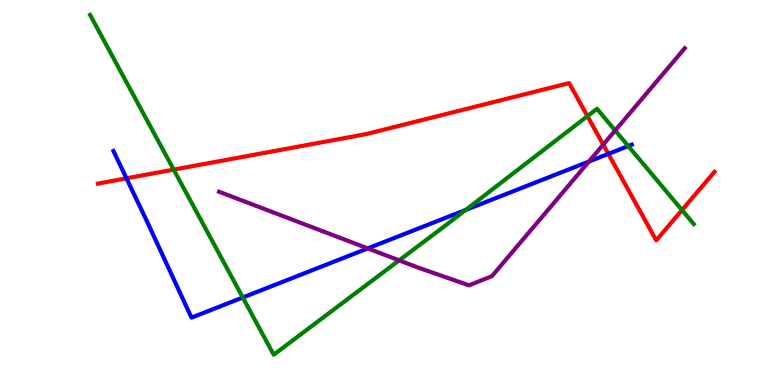[{'lines': ['blue', 'red'], 'intersections': [{'x': 1.63, 'y': 5.37}, {'x': 7.85, 'y': 6.0}]}, {'lines': ['green', 'red'], 'intersections': [{'x': 2.24, 'y': 5.59}, {'x': 7.58, 'y': 6.98}, {'x': 8.8, 'y': 4.54}]}, {'lines': ['purple', 'red'], 'intersections': [{'x': 7.78, 'y': 6.24}]}, {'lines': ['blue', 'green'], 'intersections': [{'x': 3.13, 'y': 2.27}, {'x': 6.01, 'y': 4.55}, {'x': 8.11, 'y': 6.21}]}, {'lines': ['blue', 'purple'], 'intersections': [{'x': 4.75, 'y': 3.55}, {'x': 7.6, 'y': 5.8}]}, {'lines': ['green', 'purple'], 'intersections': [{'x': 5.15, 'y': 3.24}, {'x': 7.94, 'y': 6.61}]}]